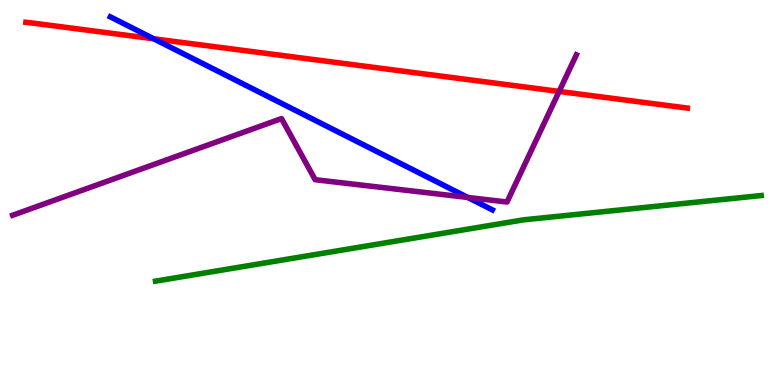[{'lines': ['blue', 'red'], 'intersections': [{'x': 1.98, 'y': 8.99}]}, {'lines': ['green', 'red'], 'intersections': []}, {'lines': ['purple', 'red'], 'intersections': [{'x': 7.21, 'y': 7.63}]}, {'lines': ['blue', 'green'], 'intersections': []}, {'lines': ['blue', 'purple'], 'intersections': [{'x': 6.04, 'y': 4.87}]}, {'lines': ['green', 'purple'], 'intersections': []}]